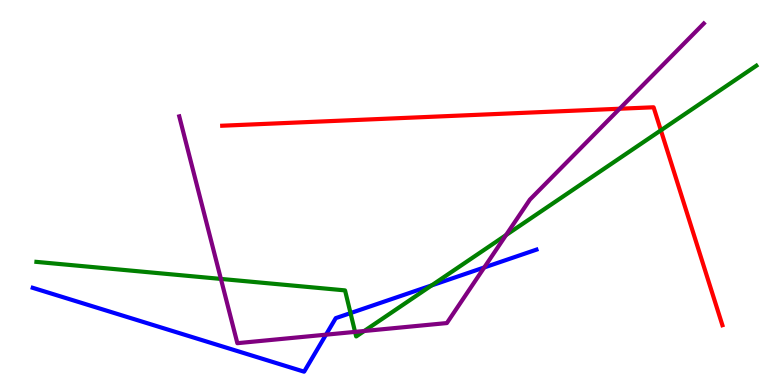[{'lines': ['blue', 'red'], 'intersections': []}, {'lines': ['green', 'red'], 'intersections': [{'x': 8.53, 'y': 6.62}]}, {'lines': ['purple', 'red'], 'intersections': [{'x': 8.0, 'y': 7.18}]}, {'lines': ['blue', 'green'], 'intersections': [{'x': 4.52, 'y': 1.87}, {'x': 5.57, 'y': 2.59}]}, {'lines': ['blue', 'purple'], 'intersections': [{'x': 4.21, 'y': 1.31}, {'x': 6.25, 'y': 3.05}]}, {'lines': ['green', 'purple'], 'intersections': [{'x': 2.85, 'y': 2.76}, {'x': 4.58, 'y': 1.38}, {'x': 4.7, 'y': 1.4}, {'x': 6.53, 'y': 3.89}]}]